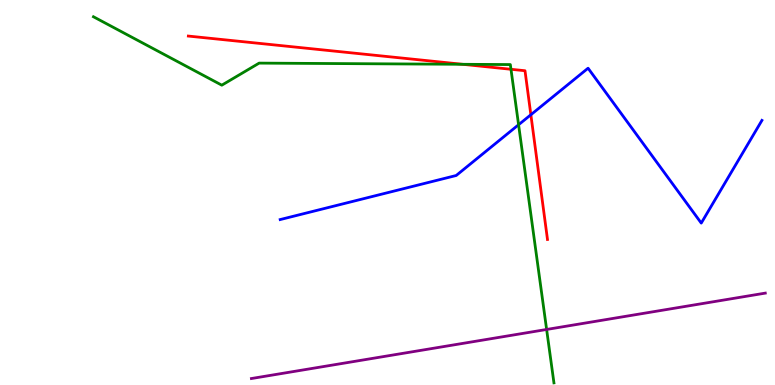[{'lines': ['blue', 'red'], 'intersections': [{'x': 6.85, 'y': 7.02}]}, {'lines': ['green', 'red'], 'intersections': [{'x': 5.97, 'y': 8.33}, {'x': 6.59, 'y': 8.2}]}, {'lines': ['purple', 'red'], 'intersections': []}, {'lines': ['blue', 'green'], 'intersections': [{'x': 6.69, 'y': 6.76}]}, {'lines': ['blue', 'purple'], 'intersections': []}, {'lines': ['green', 'purple'], 'intersections': [{'x': 7.05, 'y': 1.44}]}]